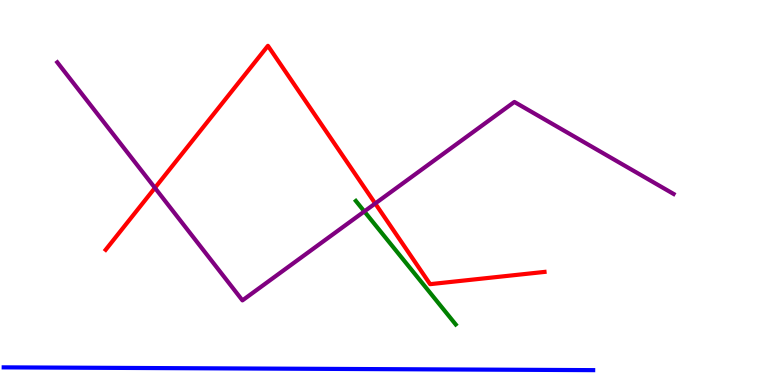[{'lines': ['blue', 'red'], 'intersections': []}, {'lines': ['green', 'red'], 'intersections': []}, {'lines': ['purple', 'red'], 'intersections': [{'x': 2.0, 'y': 5.12}, {'x': 4.84, 'y': 4.71}]}, {'lines': ['blue', 'green'], 'intersections': []}, {'lines': ['blue', 'purple'], 'intersections': []}, {'lines': ['green', 'purple'], 'intersections': [{'x': 4.7, 'y': 4.51}]}]